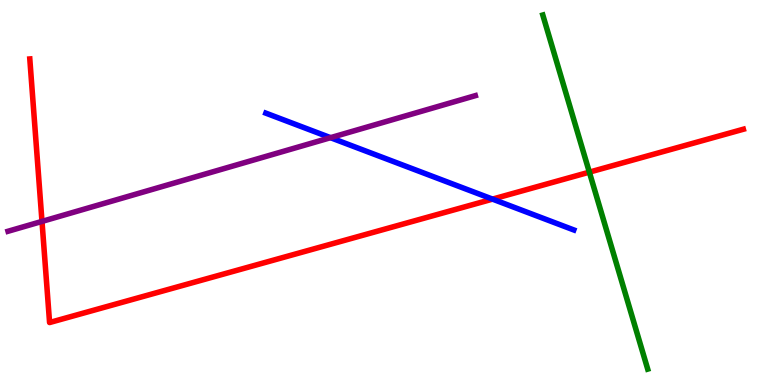[{'lines': ['blue', 'red'], 'intersections': [{'x': 6.36, 'y': 4.83}]}, {'lines': ['green', 'red'], 'intersections': [{'x': 7.6, 'y': 5.53}]}, {'lines': ['purple', 'red'], 'intersections': [{'x': 0.542, 'y': 4.25}]}, {'lines': ['blue', 'green'], 'intersections': []}, {'lines': ['blue', 'purple'], 'intersections': [{'x': 4.26, 'y': 6.42}]}, {'lines': ['green', 'purple'], 'intersections': []}]